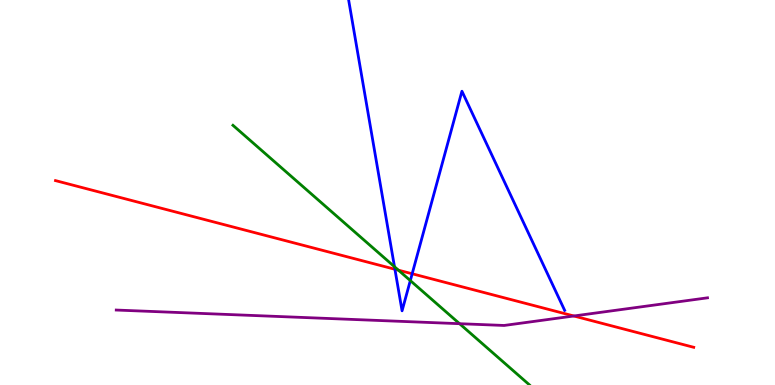[{'lines': ['blue', 'red'], 'intersections': [{'x': 5.1, 'y': 3.01}, {'x': 5.32, 'y': 2.89}]}, {'lines': ['green', 'red'], 'intersections': [{'x': 5.14, 'y': 2.98}]}, {'lines': ['purple', 'red'], 'intersections': [{'x': 7.4, 'y': 1.79}]}, {'lines': ['blue', 'green'], 'intersections': [{'x': 5.09, 'y': 3.07}, {'x': 5.29, 'y': 2.71}]}, {'lines': ['blue', 'purple'], 'intersections': []}, {'lines': ['green', 'purple'], 'intersections': [{'x': 5.93, 'y': 1.59}]}]